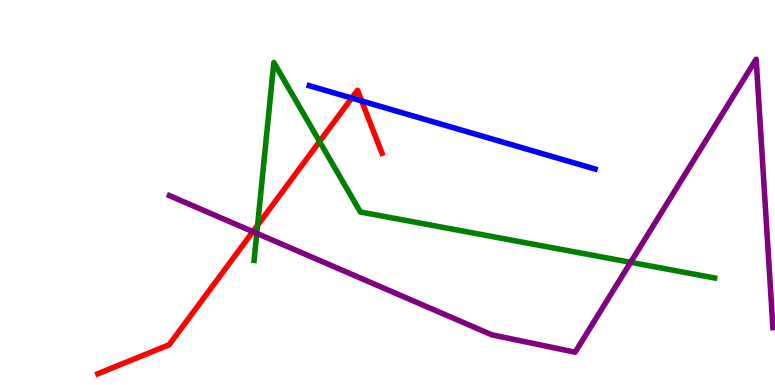[{'lines': ['blue', 'red'], 'intersections': [{'x': 4.54, 'y': 7.45}, {'x': 4.67, 'y': 7.38}]}, {'lines': ['green', 'red'], 'intersections': [{'x': 3.32, 'y': 4.15}, {'x': 4.12, 'y': 6.32}]}, {'lines': ['purple', 'red'], 'intersections': [{'x': 3.26, 'y': 3.98}]}, {'lines': ['blue', 'green'], 'intersections': []}, {'lines': ['blue', 'purple'], 'intersections': []}, {'lines': ['green', 'purple'], 'intersections': [{'x': 3.31, 'y': 3.94}, {'x': 8.14, 'y': 3.19}]}]